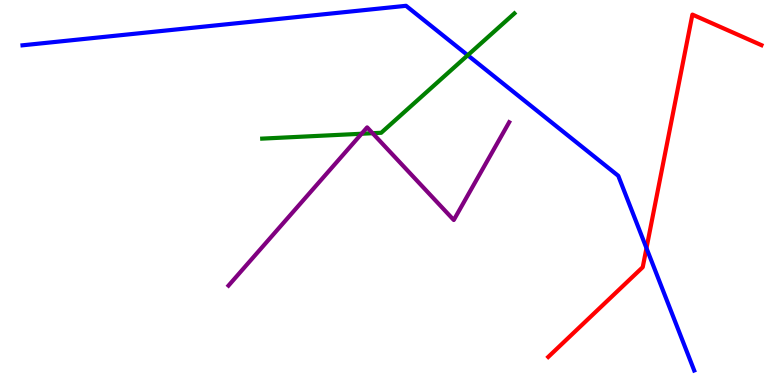[{'lines': ['blue', 'red'], 'intersections': [{'x': 8.34, 'y': 3.55}]}, {'lines': ['green', 'red'], 'intersections': []}, {'lines': ['purple', 'red'], 'intersections': []}, {'lines': ['blue', 'green'], 'intersections': [{'x': 6.04, 'y': 8.57}]}, {'lines': ['blue', 'purple'], 'intersections': []}, {'lines': ['green', 'purple'], 'intersections': [{'x': 4.67, 'y': 6.53}, {'x': 4.81, 'y': 6.54}]}]